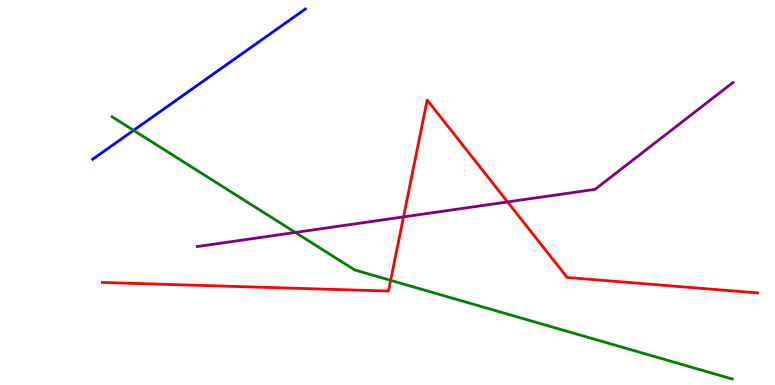[{'lines': ['blue', 'red'], 'intersections': []}, {'lines': ['green', 'red'], 'intersections': [{'x': 5.04, 'y': 2.72}]}, {'lines': ['purple', 'red'], 'intersections': [{'x': 5.21, 'y': 4.37}, {'x': 6.55, 'y': 4.75}]}, {'lines': ['blue', 'green'], 'intersections': [{'x': 1.72, 'y': 6.61}]}, {'lines': ['blue', 'purple'], 'intersections': []}, {'lines': ['green', 'purple'], 'intersections': [{'x': 3.81, 'y': 3.96}]}]